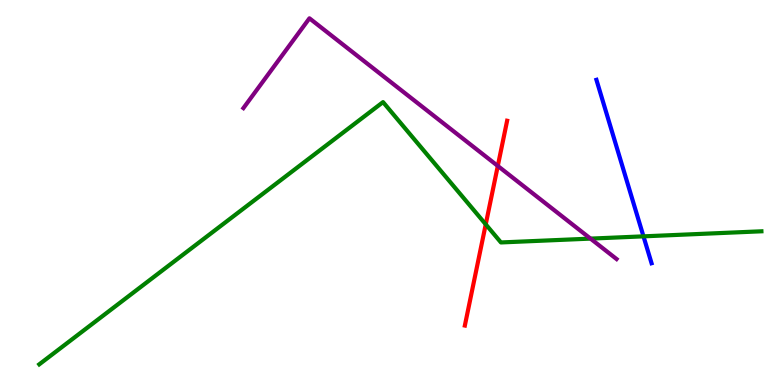[{'lines': ['blue', 'red'], 'intersections': []}, {'lines': ['green', 'red'], 'intersections': [{'x': 6.27, 'y': 4.17}]}, {'lines': ['purple', 'red'], 'intersections': [{'x': 6.42, 'y': 5.69}]}, {'lines': ['blue', 'green'], 'intersections': [{'x': 8.3, 'y': 3.86}]}, {'lines': ['blue', 'purple'], 'intersections': []}, {'lines': ['green', 'purple'], 'intersections': [{'x': 7.62, 'y': 3.8}]}]